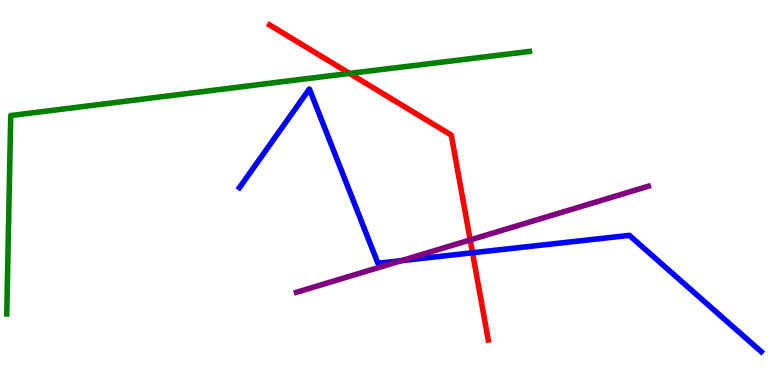[{'lines': ['blue', 'red'], 'intersections': [{'x': 6.1, 'y': 3.43}]}, {'lines': ['green', 'red'], 'intersections': [{'x': 4.51, 'y': 8.09}]}, {'lines': ['purple', 'red'], 'intersections': [{'x': 6.07, 'y': 3.77}]}, {'lines': ['blue', 'green'], 'intersections': []}, {'lines': ['blue', 'purple'], 'intersections': [{'x': 5.18, 'y': 3.23}]}, {'lines': ['green', 'purple'], 'intersections': []}]